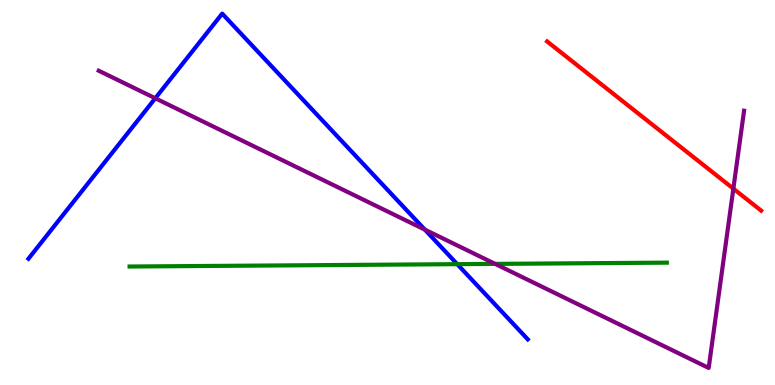[{'lines': ['blue', 'red'], 'intersections': []}, {'lines': ['green', 'red'], 'intersections': []}, {'lines': ['purple', 'red'], 'intersections': [{'x': 9.46, 'y': 5.1}]}, {'lines': ['blue', 'green'], 'intersections': [{'x': 5.9, 'y': 3.14}]}, {'lines': ['blue', 'purple'], 'intersections': [{'x': 2.0, 'y': 7.45}, {'x': 5.48, 'y': 4.04}]}, {'lines': ['green', 'purple'], 'intersections': [{'x': 6.39, 'y': 3.15}]}]